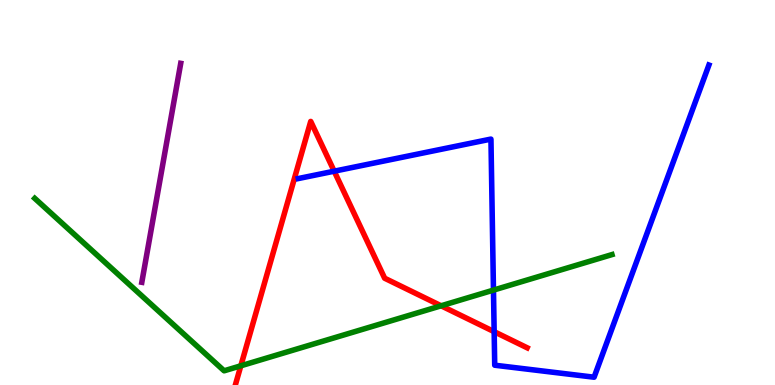[{'lines': ['blue', 'red'], 'intersections': [{'x': 4.31, 'y': 5.55}, {'x': 6.38, 'y': 1.39}]}, {'lines': ['green', 'red'], 'intersections': [{'x': 3.11, 'y': 0.499}, {'x': 5.69, 'y': 2.06}]}, {'lines': ['purple', 'red'], 'intersections': []}, {'lines': ['blue', 'green'], 'intersections': [{'x': 6.37, 'y': 2.46}]}, {'lines': ['blue', 'purple'], 'intersections': []}, {'lines': ['green', 'purple'], 'intersections': []}]